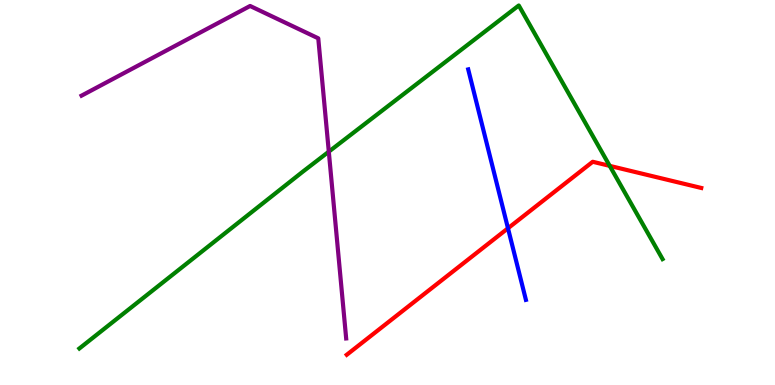[{'lines': ['blue', 'red'], 'intersections': [{'x': 6.55, 'y': 4.07}]}, {'lines': ['green', 'red'], 'intersections': [{'x': 7.87, 'y': 5.69}]}, {'lines': ['purple', 'red'], 'intersections': []}, {'lines': ['blue', 'green'], 'intersections': []}, {'lines': ['blue', 'purple'], 'intersections': []}, {'lines': ['green', 'purple'], 'intersections': [{'x': 4.24, 'y': 6.06}]}]